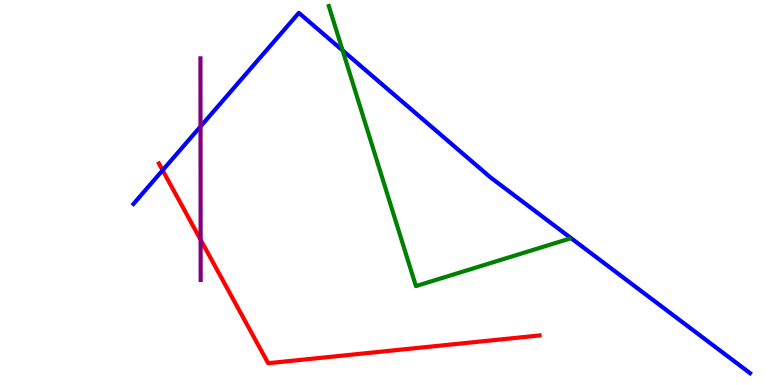[{'lines': ['blue', 'red'], 'intersections': [{'x': 2.1, 'y': 5.58}]}, {'lines': ['green', 'red'], 'intersections': []}, {'lines': ['purple', 'red'], 'intersections': [{'x': 2.59, 'y': 3.77}]}, {'lines': ['blue', 'green'], 'intersections': [{'x': 4.42, 'y': 8.69}]}, {'lines': ['blue', 'purple'], 'intersections': [{'x': 2.59, 'y': 6.71}]}, {'lines': ['green', 'purple'], 'intersections': []}]